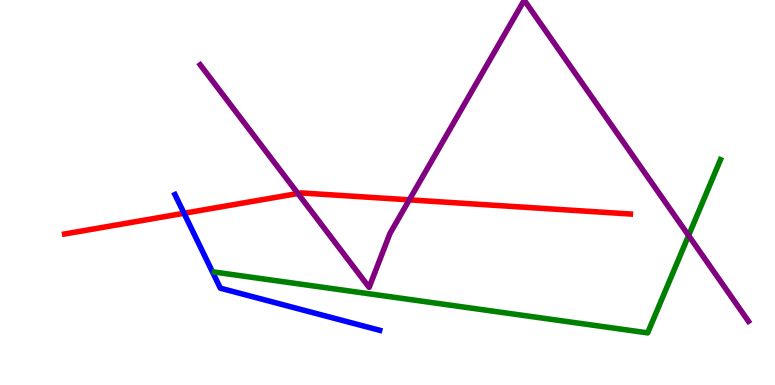[{'lines': ['blue', 'red'], 'intersections': [{'x': 2.37, 'y': 4.46}]}, {'lines': ['green', 'red'], 'intersections': []}, {'lines': ['purple', 'red'], 'intersections': [{'x': 3.84, 'y': 4.97}, {'x': 5.28, 'y': 4.81}]}, {'lines': ['blue', 'green'], 'intersections': []}, {'lines': ['blue', 'purple'], 'intersections': []}, {'lines': ['green', 'purple'], 'intersections': [{'x': 8.88, 'y': 3.88}]}]